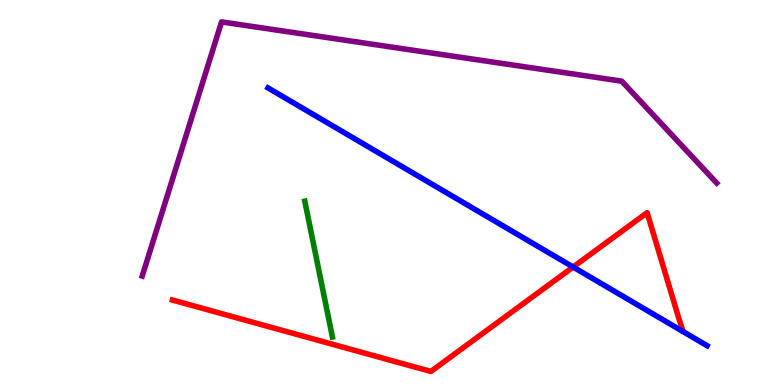[{'lines': ['blue', 'red'], 'intersections': [{'x': 7.39, 'y': 3.06}]}, {'lines': ['green', 'red'], 'intersections': []}, {'lines': ['purple', 'red'], 'intersections': []}, {'lines': ['blue', 'green'], 'intersections': []}, {'lines': ['blue', 'purple'], 'intersections': []}, {'lines': ['green', 'purple'], 'intersections': []}]